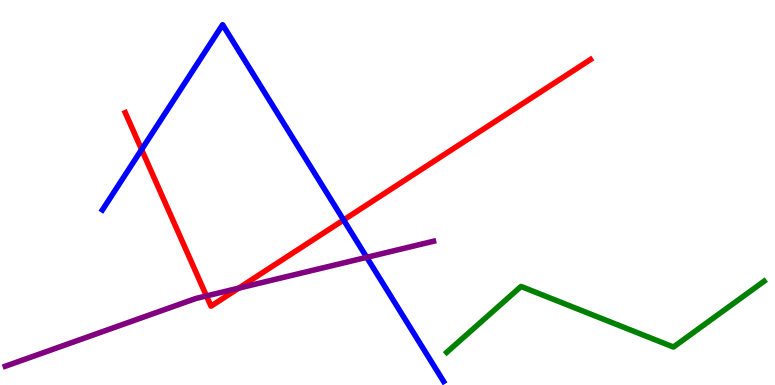[{'lines': ['blue', 'red'], 'intersections': [{'x': 1.83, 'y': 6.12}, {'x': 4.43, 'y': 4.29}]}, {'lines': ['green', 'red'], 'intersections': []}, {'lines': ['purple', 'red'], 'intersections': [{'x': 2.66, 'y': 2.31}, {'x': 3.08, 'y': 2.52}]}, {'lines': ['blue', 'green'], 'intersections': []}, {'lines': ['blue', 'purple'], 'intersections': [{'x': 4.73, 'y': 3.32}]}, {'lines': ['green', 'purple'], 'intersections': []}]